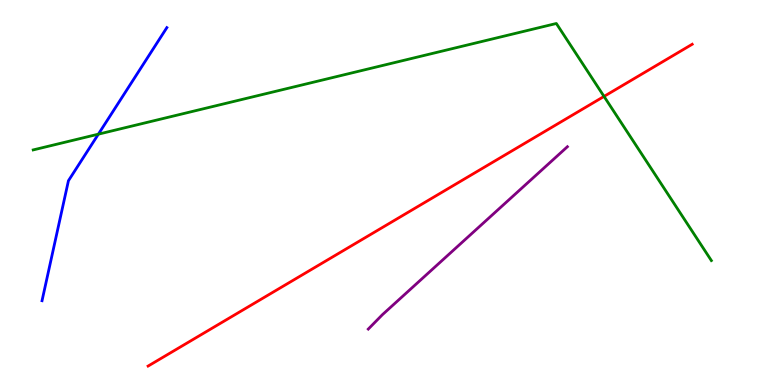[{'lines': ['blue', 'red'], 'intersections': []}, {'lines': ['green', 'red'], 'intersections': [{'x': 7.79, 'y': 7.5}]}, {'lines': ['purple', 'red'], 'intersections': []}, {'lines': ['blue', 'green'], 'intersections': [{'x': 1.27, 'y': 6.52}]}, {'lines': ['blue', 'purple'], 'intersections': []}, {'lines': ['green', 'purple'], 'intersections': []}]